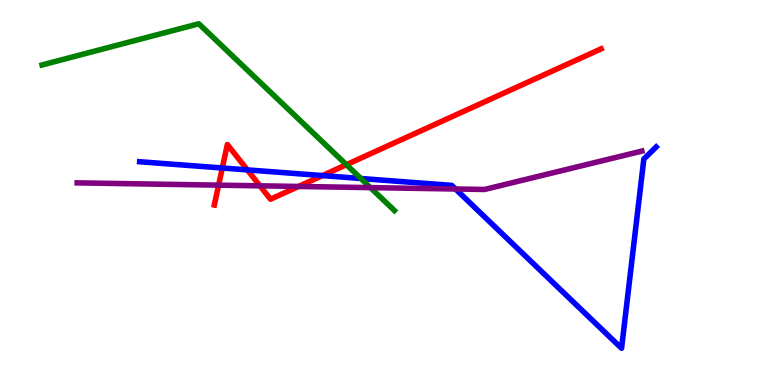[{'lines': ['blue', 'red'], 'intersections': [{'x': 2.87, 'y': 5.64}, {'x': 3.19, 'y': 5.59}, {'x': 4.16, 'y': 5.44}]}, {'lines': ['green', 'red'], 'intersections': [{'x': 4.47, 'y': 5.72}]}, {'lines': ['purple', 'red'], 'intersections': [{'x': 2.82, 'y': 5.19}, {'x': 3.35, 'y': 5.17}, {'x': 3.85, 'y': 5.16}]}, {'lines': ['blue', 'green'], 'intersections': [{'x': 4.66, 'y': 5.36}]}, {'lines': ['blue', 'purple'], 'intersections': [{'x': 5.88, 'y': 5.09}]}, {'lines': ['green', 'purple'], 'intersections': [{'x': 4.78, 'y': 5.13}]}]